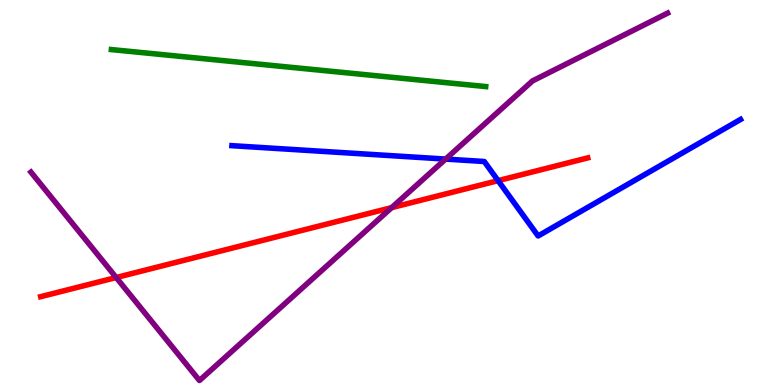[{'lines': ['blue', 'red'], 'intersections': [{'x': 6.43, 'y': 5.31}]}, {'lines': ['green', 'red'], 'intersections': []}, {'lines': ['purple', 'red'], 'intersections': [{'x': 1.5, 'y': 2.79}, {'x': 5.05, 'y': 4.61}]}, {'lines': ['blue', 'green'], 'intersections': []}, {'lines': ['blue', 'purple'], 'intersections': [{'x': 5.75, 'y': 5.87}]}, {'lines': ['green', 'purple'], 'intersections': []}]